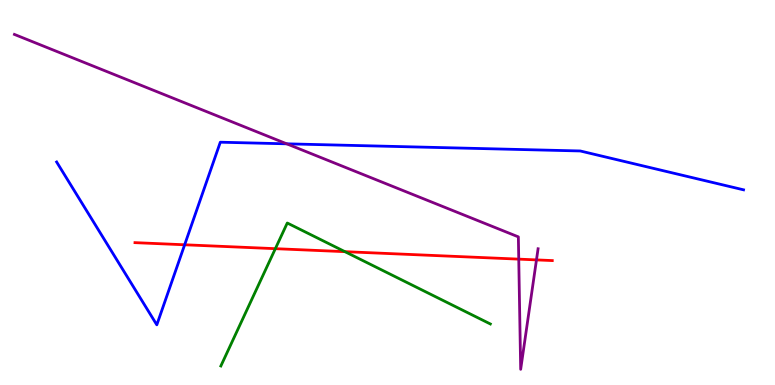[{'lines': ['blue', 'red'], 'intersections': [{'x': 2.38, 'y': 3.64}]}, {'lines': ['green', 'red'], 'intersections': [{'x': 3.55, 'y': 3.54}, {'x': 4.45, 'y': 3.46}]}, {'lines': ['purple', 'red'], 'intersections': [{'x': 6.69, 'y': 3.27}, {'x': 6.92, 'y': 3.25}]}, {'lines': ['blue', 'green'], 'intersections': []}, {'lines': ['blue', 'purple'], 'intersections': [{'x': 3.7, 'y': 6.26}]}, {'lines': ['green', 'purple'], 'intersections': []}]